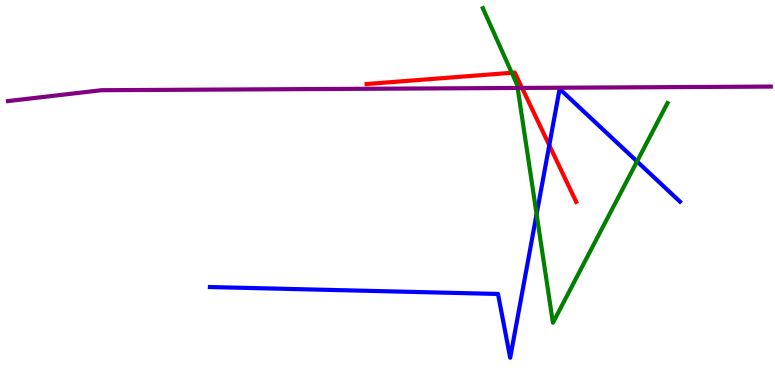[{'lines': ['blue', 'red'], 'intersections': [{'x': 7.09, 'y': 6.23}]}, {'lines': ['green', 'red'], 'intersections': [{'x': 6.6, 'y': 8.11}]}, {'lines': ['purple', 'red'], 'intersections': [{'x': 6.74, 'y': 7.72}]}, {'lines': ['blue', 'green'], 'intersections': [{'x': 6.92, 'y': 4.44}, {'x': 8.22, 'y': 5.81}]}, {'lines': ['blue', 'purple'], 'intersections': []}, {'lines': ['green', 'purple'], 'intersections': [{'x': 6.68, 'y': 7.72}]}]